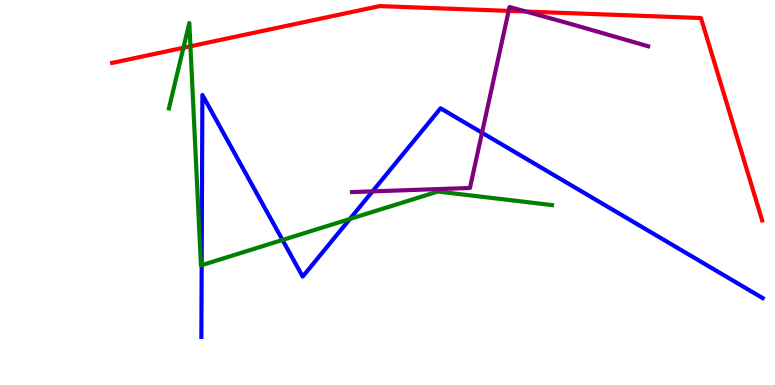[{'lines': ['blue', 'red'], 'intersections': []}, {'lines': ['green', 'red'], 'intersections': [{'x': 2.37, 'y': 8.76}, {'x': 2.46, 'y': 8.8}]}, {'lines': ['purple', 'red'], 'intersections': [{'x': 6.56, 'y': 9.72}, {'x': 6.79, 'y': 9.7}]}, {'lines': ['blue', 'green'], 'intersections': [{'x': 2.6, 'y': 3.11}, {'x': 3.65, 'y': 3.77}, {'x': 4.51, 'y': 4.31}]}, {'lines': ['blue', 'purple'], 'intersections': [{'x': 4.81, 'y': 5.03}, {'x': 6.22, 'y': 6.55}]}, {'lines': ['green', 'purple'], 'intersections': []}]